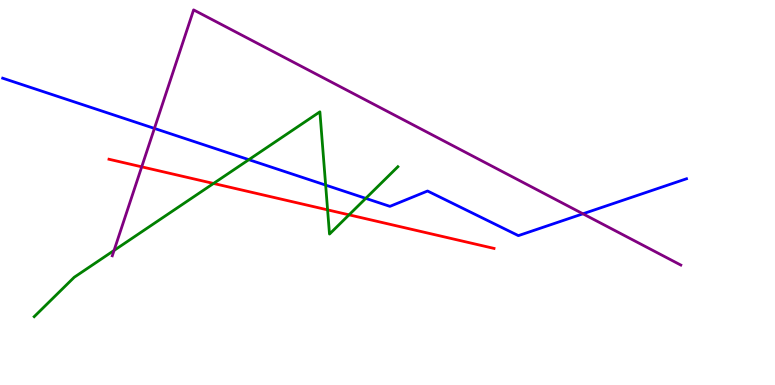[{'lines': ['blue', 'red'], 'intersections': []}, {'lines': ['green', 'red'], 'intersections': [{'x': 2.76, 'y': 5.23}, {'x': 4.23, 'y': 4.55}, {'x': 4.5, 'y': 4.42}]}, {'lines': ['purple', 'red'], 'intersections': [{'x': 1.83, 'y': 5.67}]}, {'lines': ['blue', 'green'], 'intersections': [{'x': 3.21, 'y': 5.85}, {'x': 4.2, 'y': 5.19}, {'x': 4.72, 'y': 4.85}]}, {'lines': ['blue', 'purple'], 'intersections': [{'x': 1.99, 'y': 6.66}, {'x': 7.52, 'y': 4.45}]}, {'lines': ['green', 'purple'], 'intersections': [{'x': 1.47, 'y': 3.5}]}]